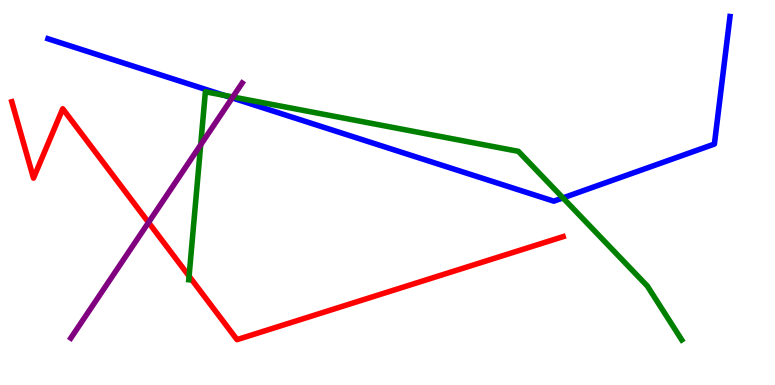[{'lines': ['blue', 'red'], 'intersections': []}, {'lines': ['green', 'red'], 'intersections': [{'x': 2.44, 'y': 2.83}]}, {'lines': ['purple', 'red'], 'intersections': [{'x': 1.92, 'y': 4.22}]}, {'lines': ['blue', 'green'], 'intersections': [{'x': 2.89, 'y': 7.52}, {'x': 7.26, 'y': 4.86}]}, {'lines': ['blue', 'purple'], 'intersections': [{'x': 3.0, 'y': 7.46}]}, {'lines': ['green', 'purple'], 'intersections': [{'x': 2.59, 'y': 6.24}, {'x': 3.0, 'y': 7.48}]}]